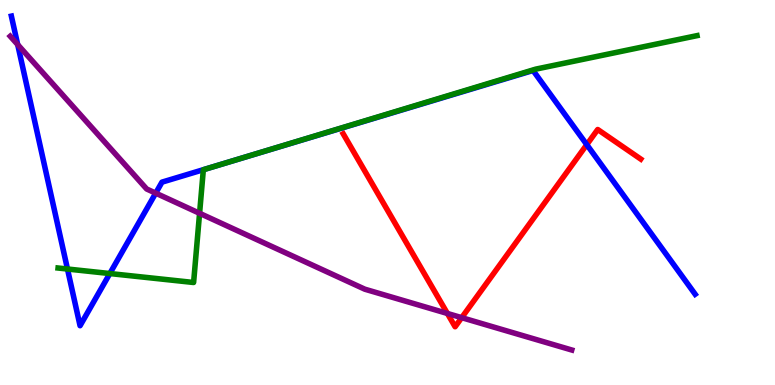[{'lines': ['blue', 'red'], 'intersections': [{'x': 7.57, 'y': 6.24}]}, {'lines': ['green', 'red'], 'intersections': []}, {'lines': ['purple', 'red'], 'intersections': [{'x': 5.77, 'y': 1.86}, {'x': 5.96, 'y': 1.75}]}, {'lines': ['blue', 'green'], 'intersections': [{'x': 0.871, 'y': 3.01}, {'x': 1.42, 'y': 2.89}, {'x': 2.96, 'y': 5.8}]}, {'lines': ['blue', 'purple'], 'intersections': [{'x': 0.228, 'y': 8.84}, {'x': 2.01, 'y': 4.98}]}, {'lines': ['green', 'purple'], 'intersections': [{'x': 2.58, 'y': 4.46}]}]